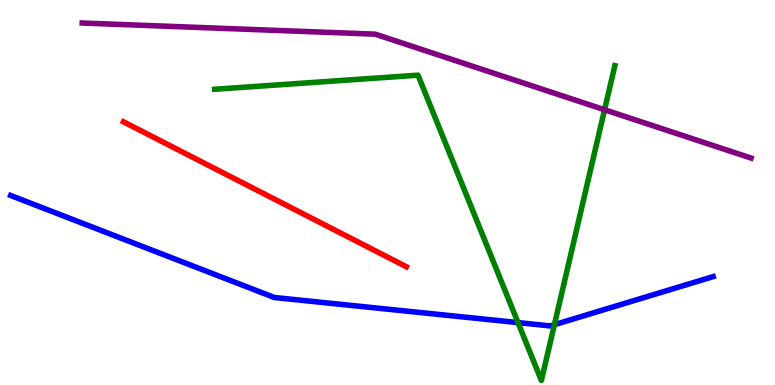[{'lines': ['blue', 'red'], 'intersections': []}, {'lines': ['green', 'red'], 'intersections': []}, {'lines': ['purple', 'red'], 'intersections': []}, {'lines': ['blue', 'green'], 'intersections': [{'x': 6.68, 'y': 1.62}, {'x': 7.15, 'y': 1.57}]}, {'lines': ['blue', 'purple'], 'intersections': []}, {'lines': ['green', 'purple'], 'intersections': [{'x': 7.8, 'y': 7.15}]}]